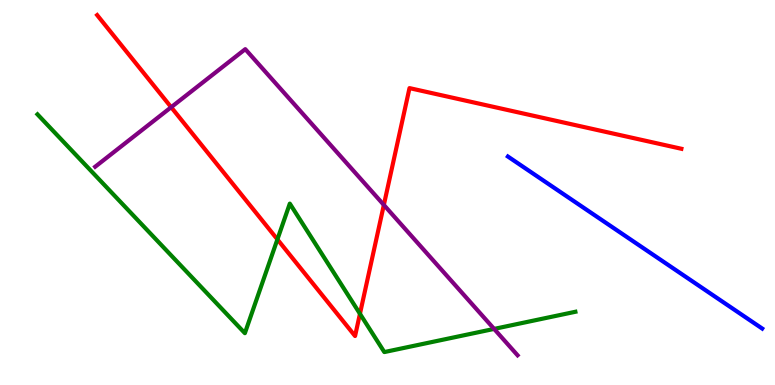[{'lines': ['blue', 'red'], 'intersections': []}, {'lines': ['green', 'red'], 'intersections': [{'x': 3.58, 'y': 3.78}, {'x': 4.64, 'y': 1.85}]}, {'lines': ['purple', 'red'], 'intersections': [{'x': 2.21, 'y': 7.22}, {'x': 4.95, 'y': 4.68}]}, {'lines': ['blue', 'green'], 'intersections': []}, {'lines': ['blue', 'purple'], 'intersections': []}, {'lines': ['green', 'purple'], 'intersections': [{'x': 6.38, 'y': 1.46}]}]